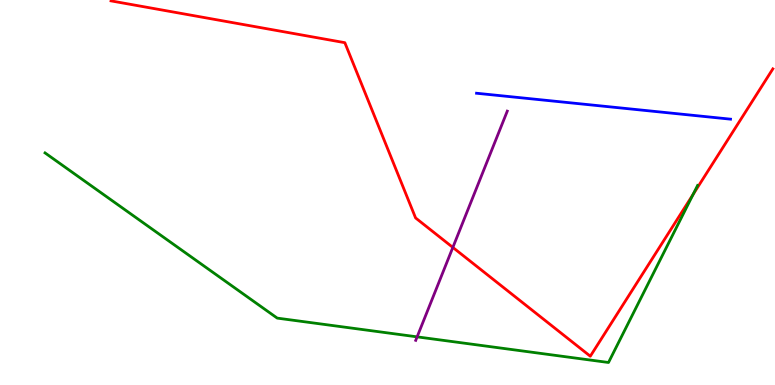[{'lines': ['blue', 'red'], 'intersections': []}, {'lines': ['green', 'red'], 'intersections': [{'x': 8.94, 'y': 4.95}]}, {'lines': ['purple', 'red'], 'intersections': [{'x': 5.84, 'y': 3.57}]}, {'lines': ['blue', 'green'], 'intersections': []}, {'lines': ['blue', 'purple'], 'intersections': []}, {'lines': ['green', 'purple'], 'intersections': [{'x': 5.38, 'y': 1.25}]}]